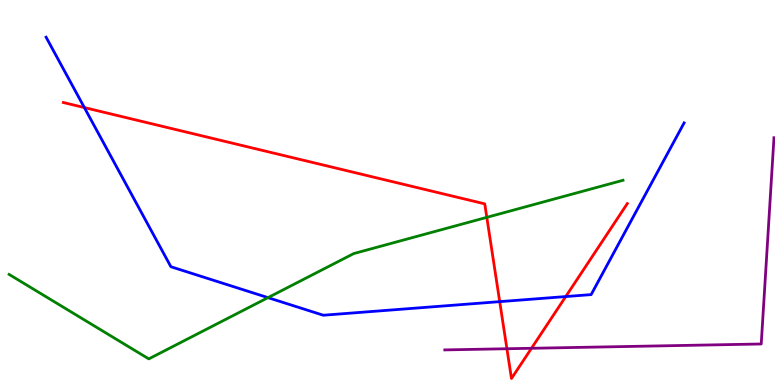[{'lines': ['blue', 'red'], 'intersections': [{'x': 1.09, 'y': 7.21}, {'x': 6.45, 'y': 2.17}, {'x': 7.3, 'y': 2.3}]}, {'lines': ['green', 'red'], 'intersections': [{'x': 6.28, 'y': 4.35}]}, {'lines': ['purple', 'red'], 'intersections': [{'x': 6.54, 'y': 0.942}, {'x': 6.86, 'y': 0.954}]}, {'lines': ['blue', 'green'], 'intersections': [{'x': 3.46, 'y': 2.27}]}, {'lines': ['blue', 'purple'], 'intersections': []}, {'lines': ['green', 'purple'], 'intersections': []}]